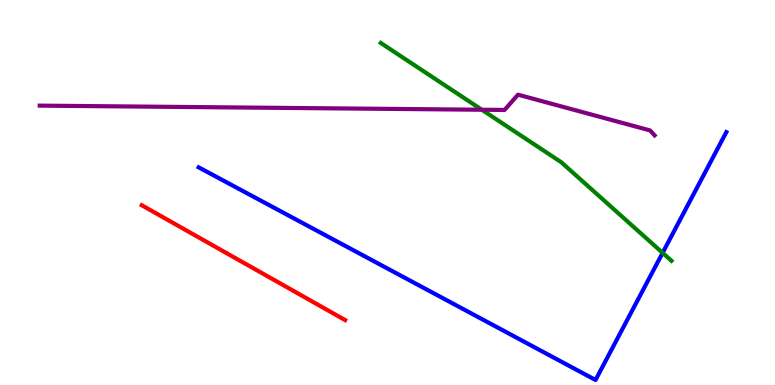[{'lines': ['blue', 'red'], 'intersections': []}, {'lines': ['green', 'red'], 'intersections': []}, {'lines': ['purple', 'red'], 'intersections': []}, {'lines': ['blue', 'green'], 'intersections': [{'x': 8.55, 'y': 3.43}]}, {'lines': ['blue', 'purple'], 'intersections': []}, {'lines': ['green', 'purple'], 'intersections': [{'x': 6.22, 'y': 7.15}]}]